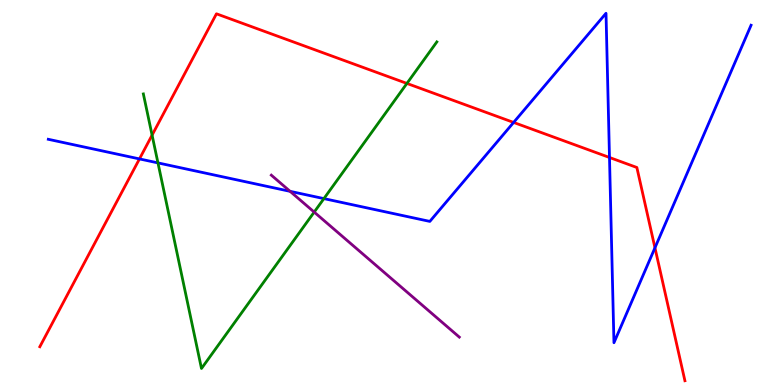[{'lines': ['blue', 'red'], 'intersections': [{'x': 1.8, 'y': 5.87}, {'x': 6.63, 'y': 6.82}, {'x': 7.86, 'y': 5.91}, {'x': 8.45, 'y': 3.56}]}, {'lines': ['green', 'red'], 'intersections': [{'x': 1.96, 'y': 6.49}, {'x': 5.25, 'y': 7.83}]}, {'lines': ['purple', 'red'], 'intersections': []}, {'lines': ['blue', 'green'], 'intersections': [{'x': 2.04, 'y': 5.77}, {'x': 4.18, 'y': 4.84}]}, {'lines': ['blue', 'purple'], 'intersections': [{'x': 3.74, 'y': 5.03}]}, {'lines': ['green', 'purple'], 'intersections': [{'x': 4.05, 'y': 4.49}]}]